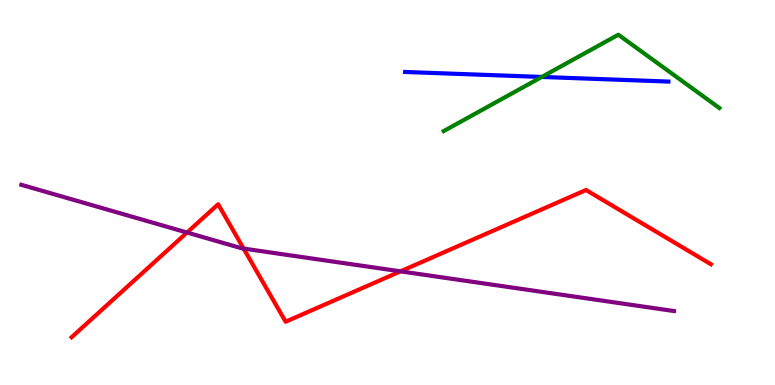[{'lines': ['blue', 'red'], 'intersections': []}, {'lines': ['green', 'red'], 'intersections': []}, {'lines': ['purple', 'red'], 'intersections': [{'x': 2.41, 'y': 3.96}, {'x': 3.14, 'y': 3.54}, {'x': 5.17, 'y': 2.95}]}, {'lines': ['blue', 'green'], 'intersections': [{'x': 6.99, 'y': 8.0}]}, {'lines': ['blue', 'purple'], 'intersections': []}, {'lines': ['green', 'purple'], 'intersections': []}]